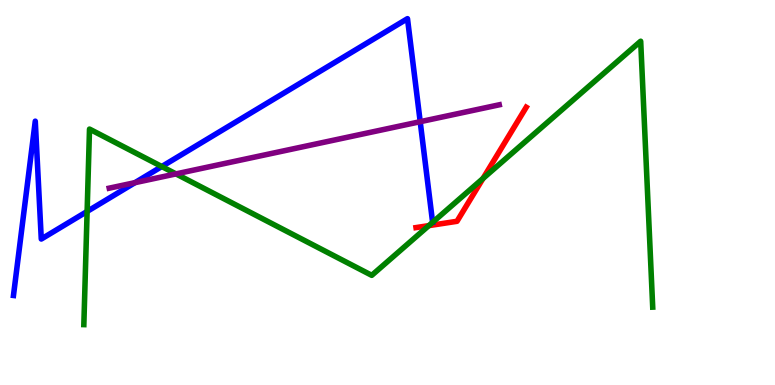[{'lines': ['blue', 'red'], 'intersections': []}, {'lines': ['green', 'red'], 'intersections': [{'x': 5.53, 'y': 4.14}, {'x': 6.23, 'y': 5.36}]}, {'lines': ['purple', 'red'], 'intersections': []}, {'lines': ['blue', 'green'], 'intersections': [{'x': 1.12, 'y': 4.51}, {'x': 2.09, 'y': 5.67}]}, {'lines': ['blue', 'purple'], 'intersections': [{'x': 1.74, 'y': 5.26}, {'x': 5.42, 'y': 6.84}]}, {'lines': ['green', 'purple'], 'intersections': [{'x': 2.27, 'y': 5.48}]}]